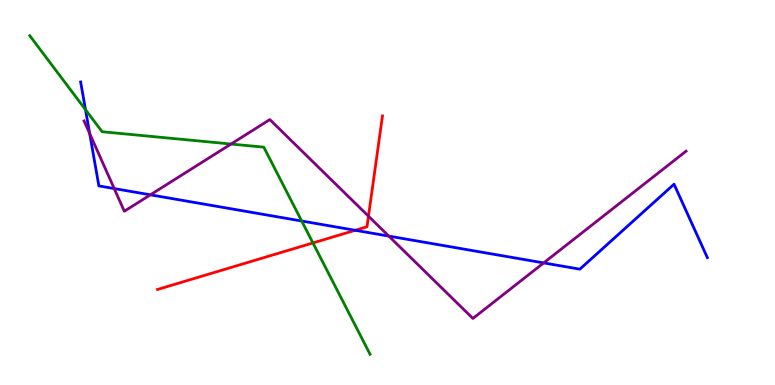[{'lines': ['blue', 'red'], 'intersections': [{'x': 4.58, 'y': 4.02}]}, {'lines': ['green', 'red'], 'intersections': [{'x': 4.04, 'y': 3.69}]}, {'lines': ['purple', 'red'], 'intersections': [{'x': 4.75, 'y': 4.38}]}, {'lines': ['blue', 'green'], 'intersections': [{'x': 1.1, 'y': 7.15}, {'x': 3.89, 'y': 4.26}]}, {'lines': ['blue', 'purple'], 'intersections': [{'x': 1.16, 'y': 6.53}, {'x': 1.47, 'y': 5.1}, {'x': 1.94, 'y': 4.94}, {'x': 5.02, 'y': 3.87}, {'x': 7.02, 'y': 3.17}]}, {'lines': ['green', 'purple'], 'intersections': [{'x': 2.98, 'y': 6.26}]}]